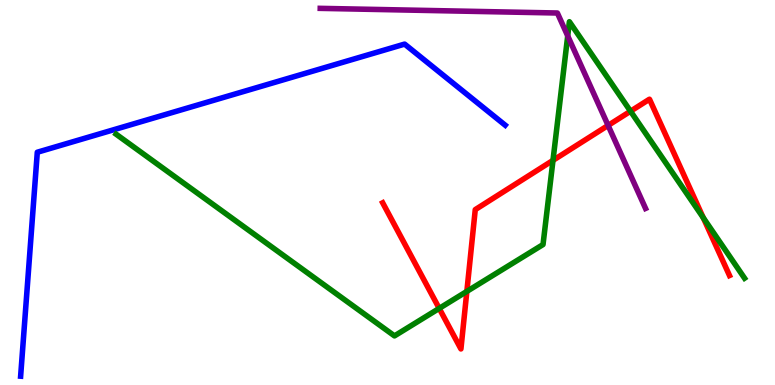[{'lines': ['blue', 'red'], 'intersections': []}, {'lines': ['green', 'red'], 'intersections': [{'x': 5.67, 'y': 1.99}, {'x': 6.02, 'y': 2.43}, {'x': 7.14, 'y': 5.83}, {'x': 8.14, 'y': 7.11}, {'x': 9.07, 'y': 4.34}]}, {'lines': ['purple', 'red'], 'intersections': [{'x': 7.85, 'y': 6.74}]}, {'lines': ['blue', 'green'], 'intersections': []}, {'lines': ['blue', 'purple'], 'intersections': []}, {'lines': ['green', 'purple'], 'intersections': [{'x': 7.33, 'y': 9.07}]}]